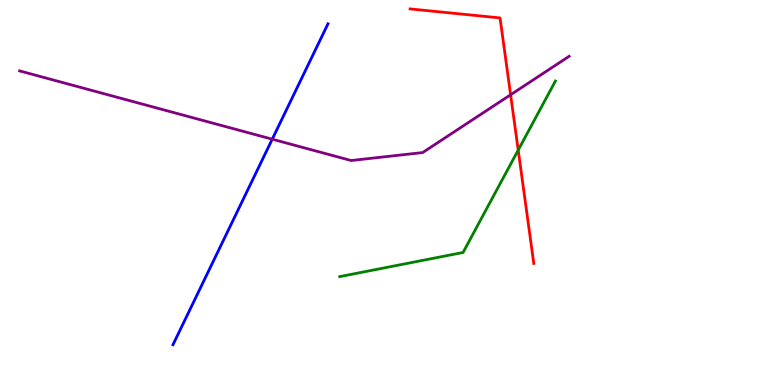[{'lines': ['blue', 'red'], 'intersections': []}, {'lines': ['green', 'red'], 'intersections': [{'x': 6.69, 'y': 6.1}]}, {'lines': ['purple', 'red'], 'intersections': [{'x': 6.59, 'y': 7.54}]}, {'lines': ['blue', 'green'], 'intersections': []}, {'lines': ['blue', 'purple'], 'intersections': [{'x': 3.51, 'y': 6.38}]}, {'lines': ['green', 'purple'], 'intersections': []}]